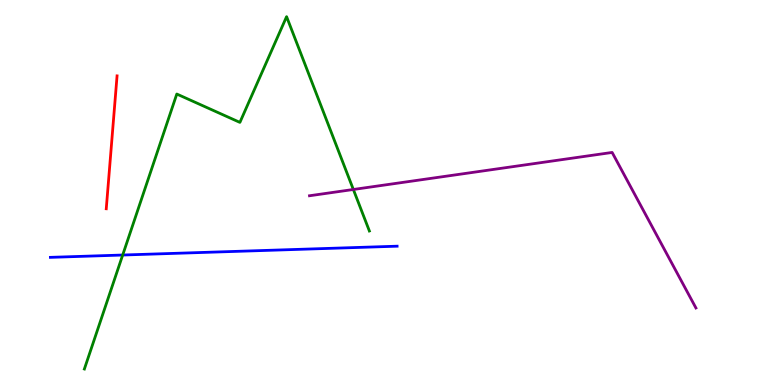[{'lines': ['blue', 'red'], 'intersections': []}, {'lines': ['green', 'red'], 'intersections': []}, {'lines': ['purple', 'red'], 'intersections': []}, {'lines': ['blue', 'green'], 'intersections': [{'x': 1.58, 'y': 3.38}]}, {'lines': ['blue', 'purple'], 'intersections': []}, {'lines': ['green', 'purple'], 'intersections': [{'x': 4.56, 'y': 5.08}]}]